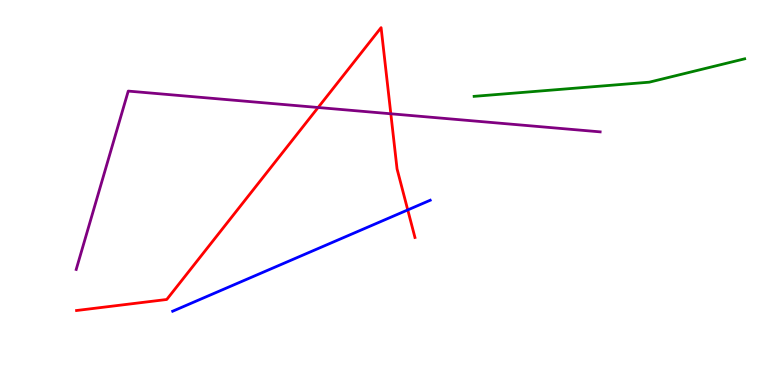[{'lines': ['blue', 'red'], 'intersections': [{'x': 5.26, 'y': 4.55}]}, {'lines': ['green', 'red'], 'intersections': []}, {'lines': ['purple', 'red'], 'intersections': [{'x': 4.1, 'y': 7.21}, {'x': 5.04, 'y': 7.04}]}, {'lines': ['blue', 'green'], 'intersections': []}, {'lines': ['blue', 'purple'], 'intersections': []}, {'lines': ['green', 'purple'], 'intersections': []}]